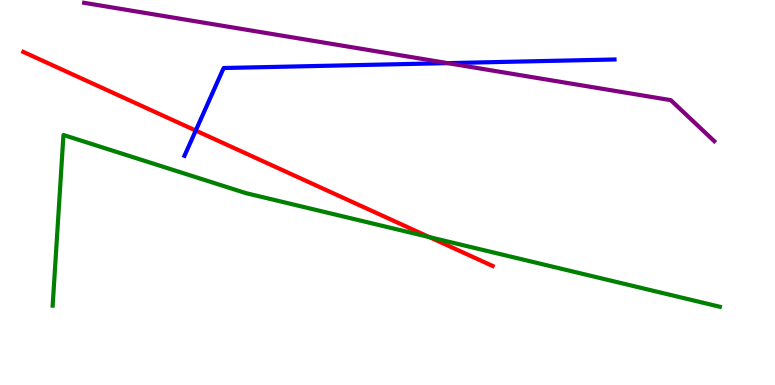[{'lines': ['blue', 'red'], 'intersections': [{'x': 2.53, 'y': 6.61}]}, {'lines': ['green', 'red'], 'intersections': [{'x': 5.54, 'y': 3.84}]}, {'lines': ['purple', 'red'], 'intersections': []}, {'lines': ['blue', 'green'], 'intersections': []}, {'lines': ['blue', 'purple'], 'intersections': [{'x': 5.78, 'y': 8.36}]}, {'lines': ['green', 'purple'], 'intersections': []}]